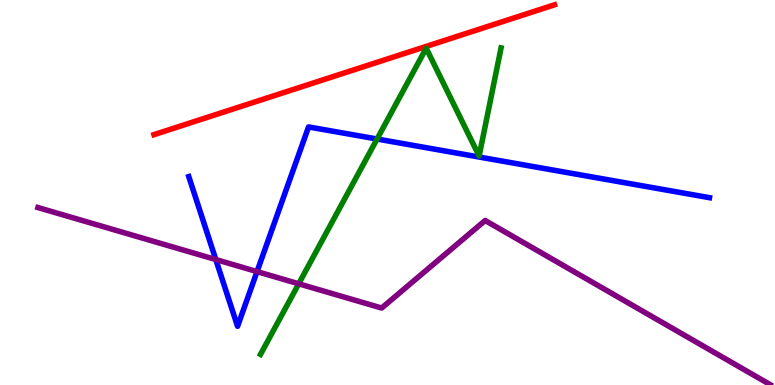[{'lines': ['blue', 'red'], 'intersections': []}, {'lines': ['green', 'red'], 'intersections': []}, {'lines': ['purple', 'red'], 'intersections': []}, {'lines': ['blue', 'green'], 'intersections': [{'x': 4.87, 'y': 6.39}]}, {'lines': ['blue', 'purple'], 'intersections': [{'x': 2.78, 'y': 3.26}, {'x': 3.32, 'y': 2.95}]}, {'lines': ['green', 'purple'], 'intersections': [{'x': 3.85, 'y': 2.63}]}]